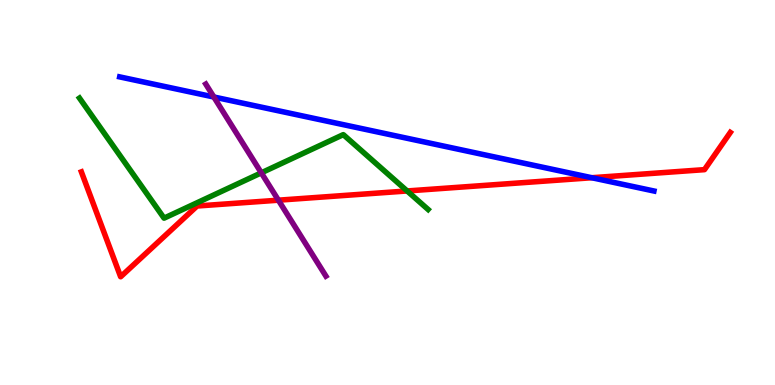[{'lines': ['blue', 'red'], 'intersections': [{'x': 7.64, 'y': 5.38}]}, {'lines': ['green', 'red'], 'intersections': [{'x': 5.25, 'y': 5.04}]}, {'lines': ['purple', 'red'], 'intersections': [{'x': 3.59, 'y': 4.8}]}, {'lines': ['blue', 'green'], 'intersections': []}, {'lines': ['blue', 'purple'], 'intersections': [{'x': 2.76, 'y': 7.48}]}, {'lines': ['green', 'purple'], 'intersections': [{'x': 3.37, 'y': 5.51}]}]